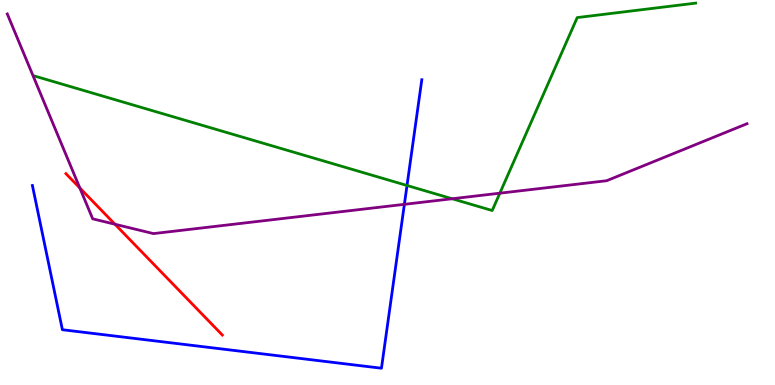[{'lines': ['blue', 'red'], 'intersections': []}, {'lines': ['green', 'red'], 'intersections': []}, {'lines': ['purple', 'red'], 'intersections': [{'x': 1.03, 'y': 5.12}, {'x': 1.48, 'y': 4.18}]}, {'lines': ['blue', 'green'], 'intersections': [{'x': 5.25, 'y': 5.18}]}, {'lines': ['blue', 'purple'], 'intersections': [{'x': 5.22, 'y': 4.69}]}, {'lines': ['green', 'purple'], 'intersections': [{'x': 5.83, 'y': 4.84}, {'x': 6.45, 'y': 4.98}]}]